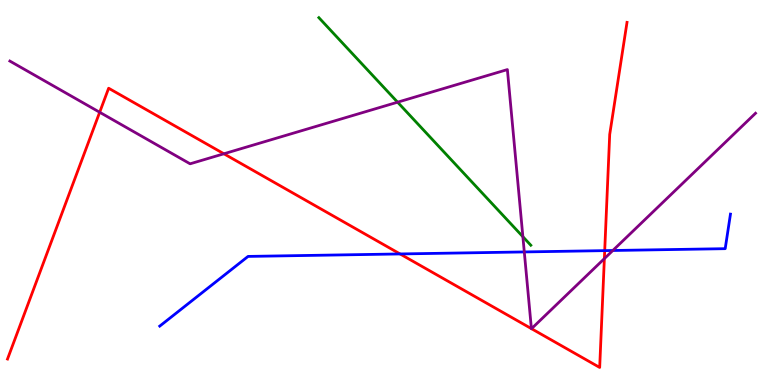[{'lines': ['blue', 'red'], 'intersections': [{'x': 5.16, 'y': 3.4}, {'x': 7.8, 'y': 3.49}]}, {'lines': ['green', 'red'], 'intersections': []}, {'lines': ['purple', 'red'], 'intersections': [{'x': 1.29, 'y': 7.08}, {'x': 2.89, 'y': 6.01}, {'x': 6.86, 'y': 1.46}, {'x': 6.86, 'y': 1.46}, {'x': 7.8, 'y': 3.28}]}, {'lines': ['blue', 'green'], 'intersections': []}, {'lines': ['blue', 'purple'], 'intersections': [{'x': 6.77, 'y': 3.46}, {'x': 7.91, 'y': 3.49}]}, {'lines': ['green', 'purple'], 'intersections': [{'x': 5.13, 'y': 7.35}, {'x': 6.75, 'y': 3.85}]}]